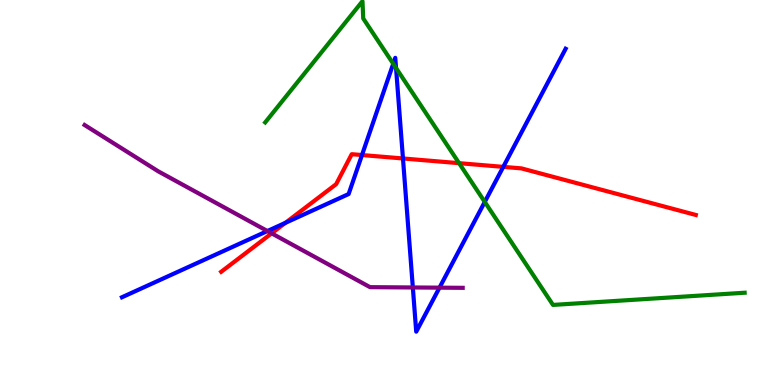[{'lines': ['blue', 'red'], 'intersections': [{'x': 3.68, 'y': 4.21}, {'x': 4.67, 'y': 5.97}, {'x': 5.2, 'y': 5.88}, {'x': 6.49, 'y': 5.67}]}, {'lines': ['green', 'red'], 'intersections': [{'x': 5.92, 'y': 5.76}]}, {'lines': ['purple', 'red'], 'intersections': [{'x': 3.51, 'y': 3.94}]}, {'lines': ['blue', 'green'], 'intersections': [{'x': 5.07, 'y': 8.34}, {'x': 5.11, 'y': 8.23}, {'x': 6.25, 'y': 4.76}]}, {'lines': ['blue', 'purple'], 'intersections': [{'x': 3.45, 'y': 4.0}, {'x': 5.33, 'y': 2.53}, {'x': 5.67, 'y': 2.53}]}, {'lines': ['green', 'purple'], 'intersections': []}]